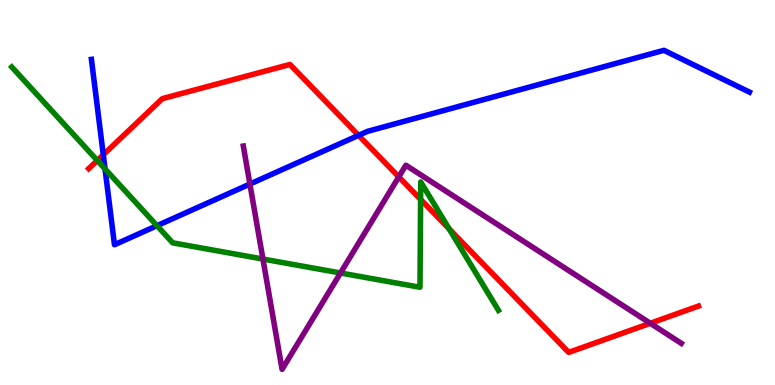[{'lines': ['blue', 'red'], 'intersections': [{'x': 1.33, 'y': 5.98}, {'x': 4.63, 'y': 6.48}]}, {'lines': ['green', 'red'], 'intersections': [{'x': 1.26, 'y': 5.83}, {'x': 5.43, 'y': 4.82}, {'x': 5.8, 'y': 4.05}]}, {'lines': ['purple', 'red'], 'intersections': [{'x': 5.15, 'y': 5.41}, {'x': 8.39, 'y': 1.6}]}, {'lines': ['blue', 'green'], 'intersections': [{'x': 1.36, 'y': 5.61}, {'x': 2.03, 'y': 4.14}]}, {'lines': ['blue', 'purple'], 'intersections': [{'x': 3.22, 'y': 5.22}]}, {'lines': ['green', 'purple'], 'intersections': [{'x': 3.39, 'y': 3.27}, {'x': 4.39, 'y': 2.91}]}]